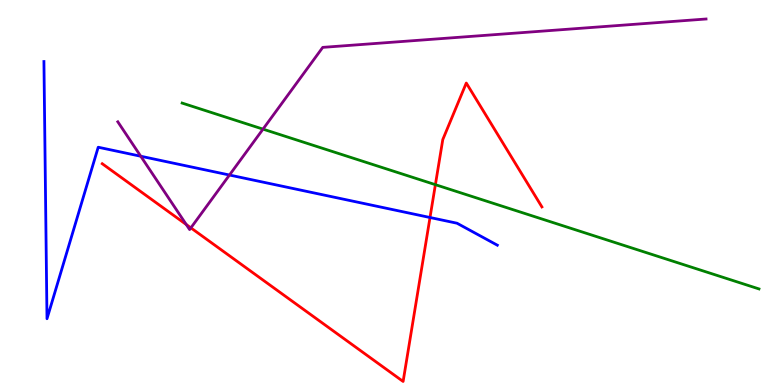[{'lines': ['blue', 'red'], 'intersections': [{'x': 5.55, 'y': 4.35}]}, {'lines': ['green', 'red'], 'intersections': [{'x': 5.62, 'y': 5.2}]}, {'lines': ['purple', 'red'], 'intersections': [{'x': 2.4, 'y': 4.17}, {'x': 2.46, 'y': 4.08}]}, {'lines': ['blue', 'green'], 'intersections': []}, {'lines': ['blue', 'purple'], 'intersections': [{'x': 1.82, 'y': 5.94}, {'x': 2.96, 'y': 5.45}]}, {'lines': ['green', 'purple'], 'intersections': [{'x': 3.39, 'y': 6.65}]}]